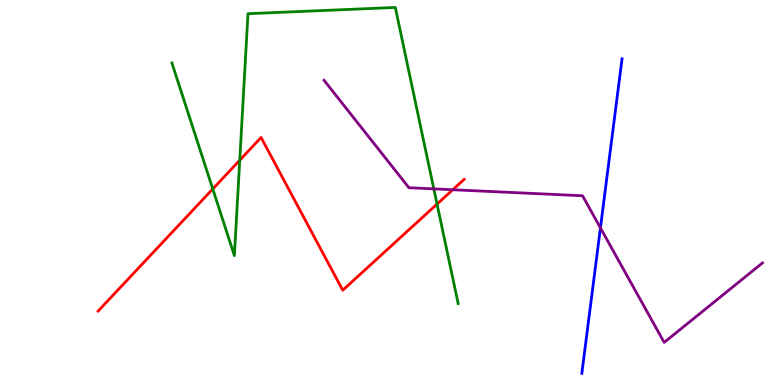[{'lines': ['blue', 'red'], 'intersections': []}, {'lines': ['green', 'red'], 'intersections': [{'x': 2.75, 'y': 5.09}, {'x': 3.09, 'y': 5.84}, {'x': 5.64, 'y': 4.7}]}, {'lines': ['purple', 'red'], 'intersections': [{'x': 5.84, 'y': 5.07}]}, {'lines': ['blue', 'green'], 'intersections': []}, {'lines': ['blue', 'purple'], 'intersections': [{'x': 7.75, 'y': 4.08}]}, {'lines': ['green', 'purple'], 'intersections': [{'x': 5.6, 'y': 5.09}]}]